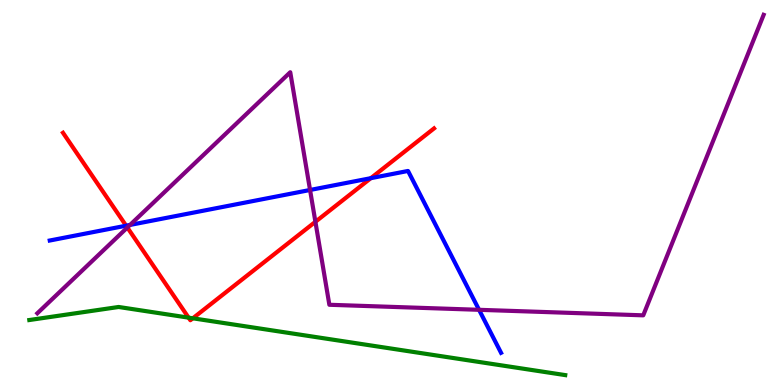[{'lines': ['blue', 'red'], 'intersections': [{'x': 1.63, 'y': 4.14}, {'x': 4.78, 'y': 5.37}]}, {'lines': ['green', 'red'], 'intersections': [{'x': 2.43, 'y': 1.75}, {'x': 2.49, 'y': 1.73}]}, {'lines': ['purple', 'red'], 'intersections': [{'x': 1.64, 'y': 4.09}, {'x': 4.07, 'y': 4.24}]}, {'lines': ['blue', 'green'], 'intersections': []}, {'lines': ['blue', 'purple'], 'intersections': [{'x': 1.68, 'y': 4.16}, {'x': 4.0, 'y': 5.07}, {'x': 6.18, 'y': 1.95}]}, {'lines': ['green', 'purple'], 'intersections': []}]